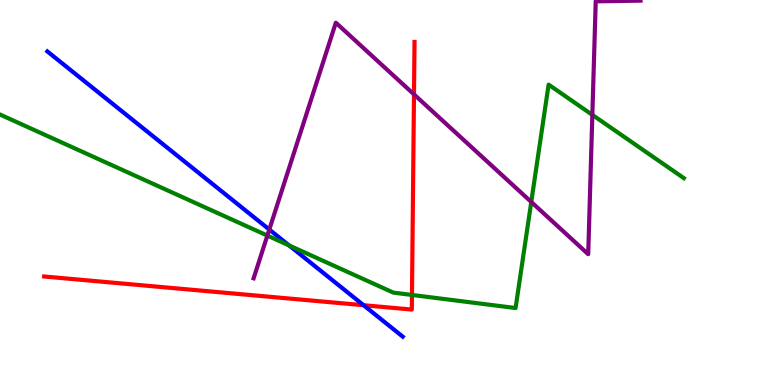[{'lines': ['blue', 'red'], 'intersections': [{'x': 4.69, 'y': 2.07}]}, {'lines': ['green', 'red'], 'intersections': [{'x': 5.32, 'y': 2.34}]}, {'lines': ['purple', 'red'], 'intersections': [{'x': 5.34, 'y': 7.55}]}, {'lines': ['blue', 'green'], 'intersections': [{'x': 3.73, 'y': 3.63}]}, {'lines': ['blue', 'purple'], 'intersections': [{'x': 3.47, 'y': 4.04}]}, {'lines': ['green', 'purple'], 'intersections': [{'x': 3.45, 'y': 3.88}, {'x': 6.86, 'y': 4.75}, {'x': 7.64, 'y': 7.02}]}]